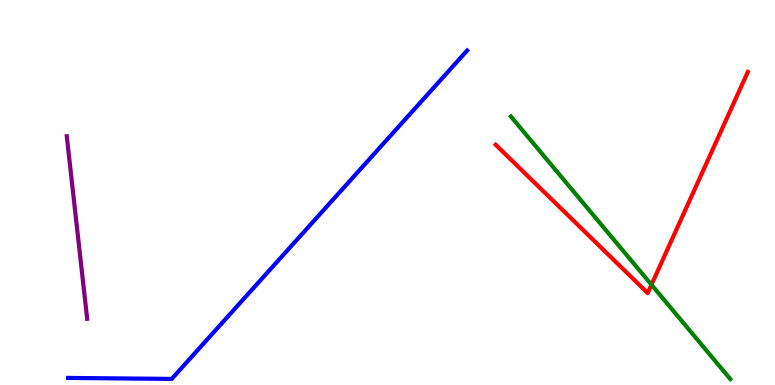[{'lines': ['blue', 'red'], 'intersections': []}, {'lines': ['green', 'red'], 'intersections': [{'x': 8.41, 'y': 2.6}]}, {'lines': ['purple', 'red'], 'intersections': []}, {'lines': ['blue', 'green'], 'intersections': []}, {'lines': ['blue', 'purple'], 'intersections': []}, {'lines': ['green', 'purple'], 'intersections': []}]